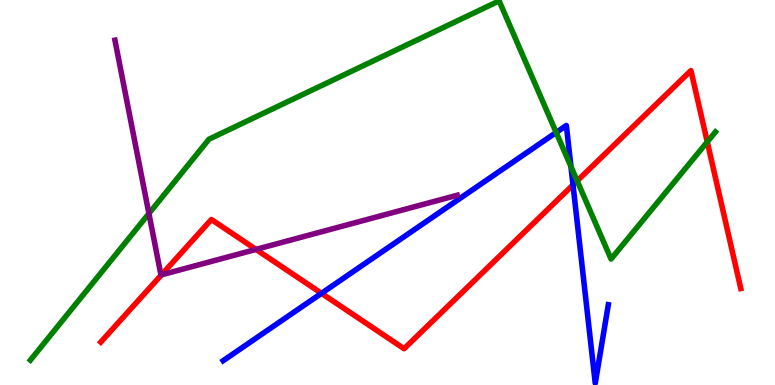[{'lines': ['blue', 'red'], 'intersections': [{'x': 4.15, 'y': 2.38}, {'x': 7.39, 'y': 5.2}]}, {'lines': ['green', 'red'], 'intersections': [{'x': 7.45, 'y': 5.3}, {'x': 9.13, 'y': 6.31}]}, {'lines': ['purple', 'red'], 'intersections': [{'x': 2.08, 'y': 2.86}, {'x': 3.3, 'y': 3.52}]}, {'lines': ['blue', 'green'], 'intersections': [{'x': 7.18, 'y': 6.56}, {'x': 7.37, 'y': 5.67}]}, {'lines': ['blue', 'purple'], 'intersections': []}, {'lines': ['green', 'purple'], 'intersections': [{'x': 1.92, 'y': 4.45}]}]